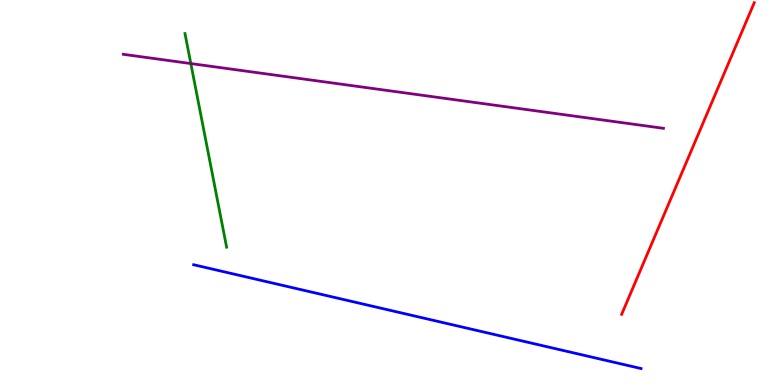[{'lines': ['blue', 'red'], 'intersections': []}, {'lines': ['green', 'red'], 'intersections': []}, {'lines': ['purple', 'red'], 'intersections': []}, {'lines': ['blue', 'green'], 'intersections': []}, {'lines': ['blue', 'purple'], 'intersections': []}, {'lines': ['green', 'purple'], 'intersections': [{'x': 2.46, 'y': 8.35}]}]